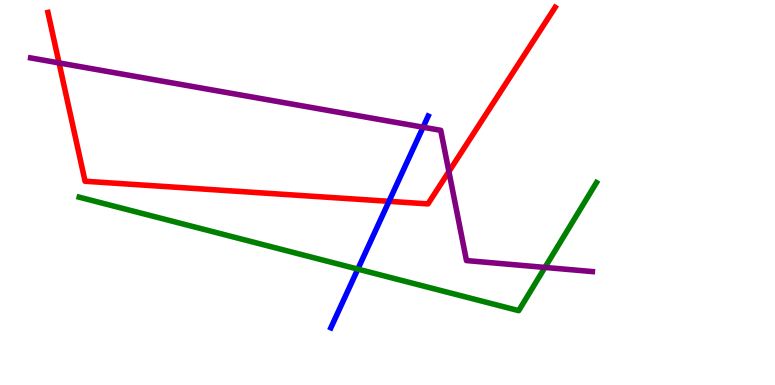[{'lines': ['blue', 'red'], 'intersections': [{'x': 5.02, 'y': 4.77}]}, {'lines': ['green', 'red'], 'intersections': []}, {'lines': ['purple', 'red'], 'intersections': [{'x': 0.762, 'y': 8.37}, {'x': 5.79, 'y': 5.54}]}, {'lines': ['blue', 'green'], 'intersections': [{'x': 4.62, 'y': 3.01}]}, {'lines': ['blue', 'purple'], 'intersections': [{'x': 5.46, 'y': 6.7}]}, {'lines': ['green', 'purple'], 'intersections': [{'x': 7.03, 'y': 3.05}]}]